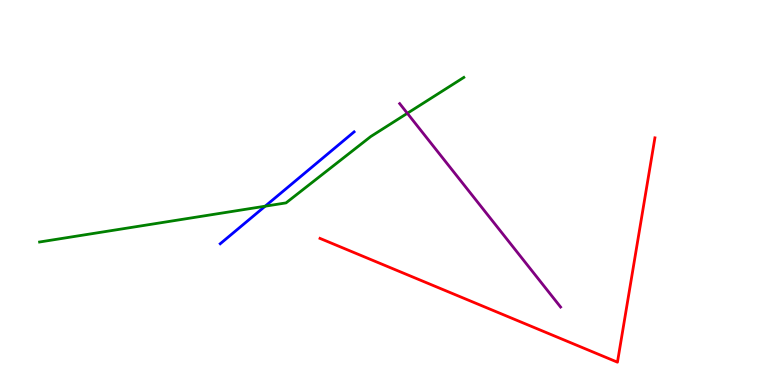[{'lines': ['blue', 'red'], 'intersections': []}, {'lines': ['green', 'red'], 'intersections': []}, {'lines': ['purple', 'red'], 'intersections': []}, {'lines': ['blue', 'green'], 'intersections': [{'x': 3.42, 'y': 4.64}]}, {'lines': ['blue', 'purple'], 'intersections': []}, {'lines': ['green', 'purple'], 'intersections': [{'x': 5.26, 'y': 7.06}]}]